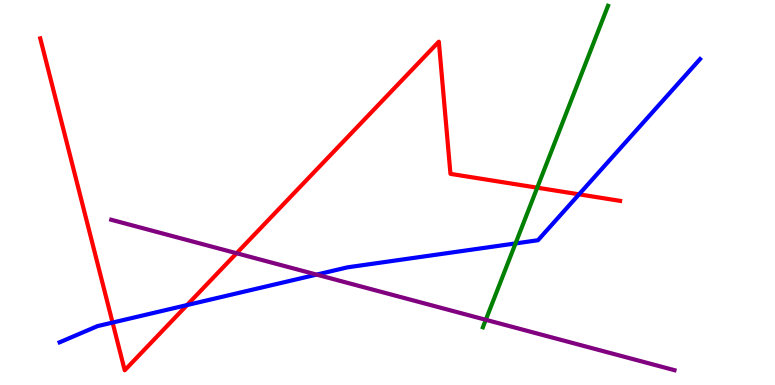[{'lines': ['blue', 'red'], 'intersections': [{'x': 1.45, 'y': 1.62}, {'x': 2.41, 'y': 2.08}, {'x': 7.47, 'y': 4.95}]}, {'lines': ['green', 'red'], 'intersections': [{'x': 6.93, 'y': 5.13}]}, {'lines': ['purple', 'red'], 'intersections': [{'x': 3.05, 'y': 3.42}]}, {'lines': ['blue', 'green'], 'intersections': [{'x': 6.65, 'y': 3.68}]}, {'lines': ['blue', 'purple'], 'intersections': [{'x': 4.09, 'y': 2.87}]}, {'lines': ['green', 'purple'], 'intersections': [{'x': 6.27, 'y': 1.69}]}]